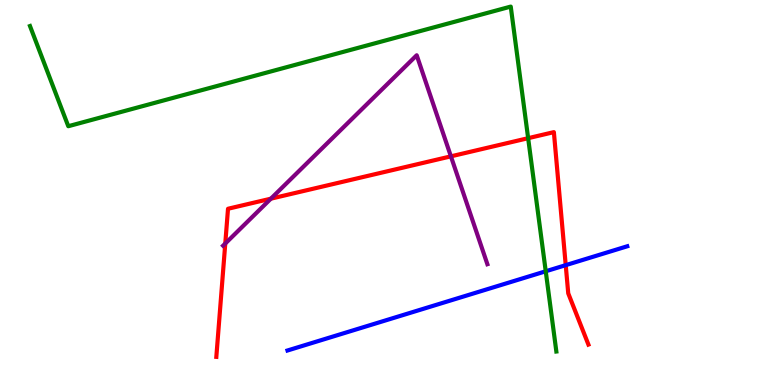[{'lines': ['blue', 'red'], 'intersections': [{'x': 7.3, 'y': 3.11}]}, {'lines': ['green', 'red'], 'intersections': [{'x': 6.81, 'y': 6.41}]}, {'lines': ['purple', 'red'], 'intersections': [{'x': 2.91, 'y': 3.67}, {'x': 3.5, 'y': 4.84}, {'x': 5.82, 'y': 5.94}]}, {'lines': ['blue', 'green'], 'intersections': [{'x': 7.04, 'y': 2.95}]}, {'lines': ['blue', 'purple'], 'intersections': []}, {'lines': ['green', 'purple'], 'intersections': []}]